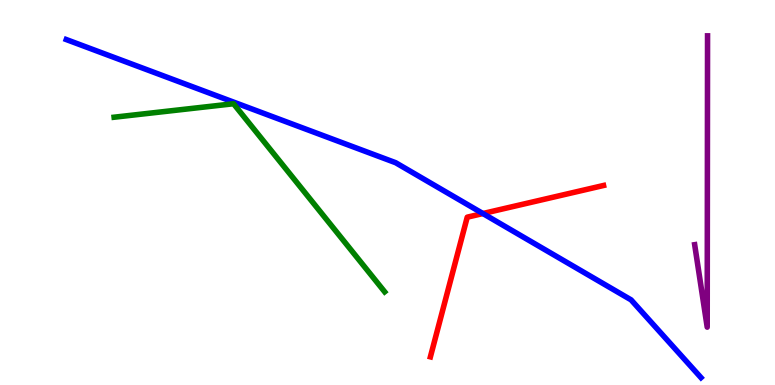[{'lines': ['blue', 'red'], 'intersections': [{'x': 6.23, 'y': 4.45}]}, {'lines': ['green', 'red'], 'intersections': []}, {'lines': ['purple', 'red'], 'intersections': []}, {'lines': ['blue', 'green'], 'intersections': []}, {'lines': ['blue', 'purple'], 'intersections': []}, {'lines': ['green', 'purple'], 'intersections': []}]